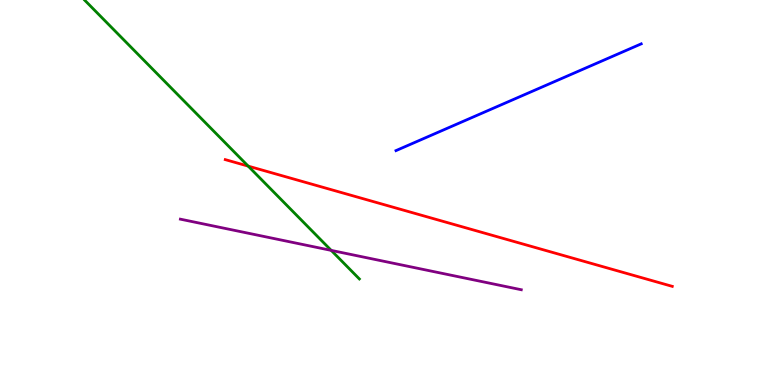[{'lines': ['blue', 'red'], 'intersections': []}, {'lines': ['green', 'red'], 'intersections': [{'x': 3.2, 'y': 5.69}]}, {'lines': ['purple', 'red'], 'intersections': []}, {'lines': ['blue', 'green'], 'intersections': []}, {'lines': ['blue', 'purple'], 'intersections': []}, {'lines': ['green', 'purple'], 'intersections': [{'x': 4.27, 'y': 3.5}]}]